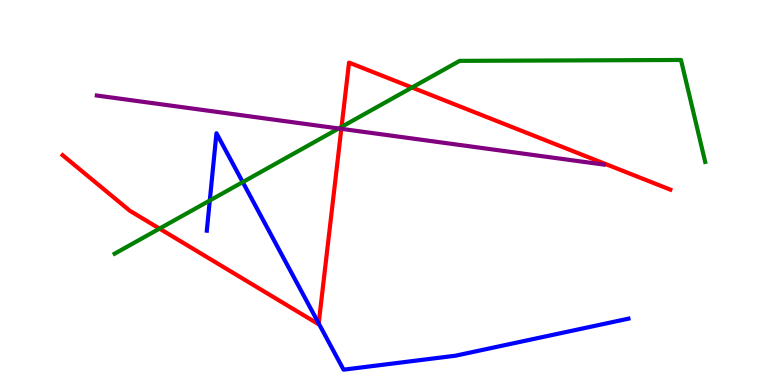[{'lines': ['blue', 'red'], 'intersections': [{'x': 4.11, 'y': 1.6}]}, {'lines': ['green', 'red'], 'intersections': [{'x': 2.06, 'y': 4.06}, {'x': 4.41, 'y': 6.7}, {'x': 5.32, 'y': 7.73}]}, {'lines': ['purple', 'red'], 'intersections': [{'x': 4.4, 'y': 6.65}]}, {'lines': ['blue', 'green'], 'intersections': [{'x': 2.71, 'y': 4.79}, {'x': 3.13, 'y': 5.27}]}, {'lines': ['blue', 'purple'], 'intersections': []}, {'lines': ['green', 'purple'], 'intersections': [{'x': 4.37, 'y': 6.66}]}]